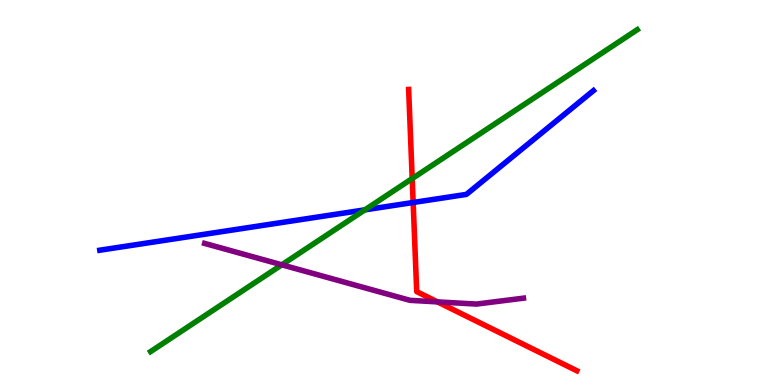[{'lines': ['blue', 'red'], 'intersections': [{'x': 5.33, 'y': 4.74}]}, {'lines': ['green', 'red'], 'intersections': [{'x': 5.32, 'y': 5.36}]}, {'lines': ['purple', 'red'], 'intersections': [{'x': 5.65, 'y': 2.16}]}, {'lines': ['blue', 'green'], 'intersections': [{'x': 4.71, 'y': 4.55}]}, {'lines': ['blue', 'purple'], 'intersections': []}, {'lines': ['green', 'purple'], 'intersections': [{'x': 3.64, 'y': 3.12}]}]